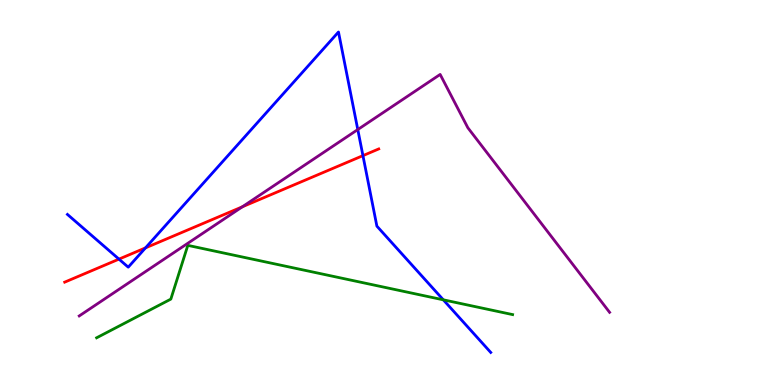[{'lines': ['blue', 'red'], 'intersections': [{'x': 1.54, 'y': 3.27}, {'x': 1.88, 'y': 3.56}, {'x': 4.68, 'y': 5.96}]}, {'lines': ['green', 'red'], 'intersections': []}, {'lines': ['purple', 'red'], 'intersections': [{'x': 3.13, 'y': 4.63}]}, {'lines': ['blue', 'green'], 'intersections': [{'x': 5.72, 'y': 2.21}]}, {'lines': ['blue', 'purple'], 'intersections': [{'x': 4.62, 'y': 6.63}]}, {'lines': ['green', 'purple'], 'intersections': []}]